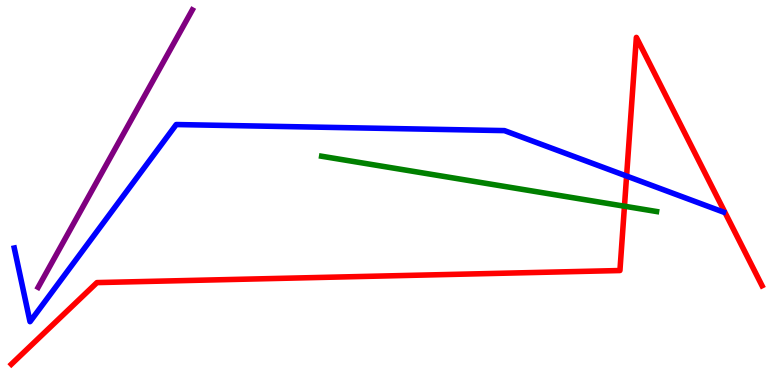[{'lines': ['blue', 'red'], 'intersections': [{'x': 8.09, 'y': 5.43}]}, {'lines': ['green', 'red'], 'intersections': [{'x': 8.06, 'y': 4.64}]}, {'lines': ['purple', 'red'], 'intersections': []}, {'lines': ['blue', 'green'], 'intersections': []}, {'lines': ['blue', 'purple'], 'intersections': []}, {'lines': ['green', 'purple'], 'intersections': []}]